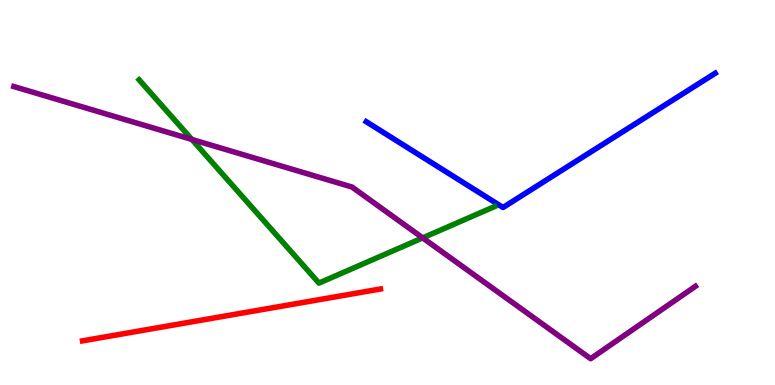[{'lines': ['blue', 'red'], 'intersections': []}, {'lines': ['green', 'red'], 'intersections': []}, {'lines': ['purple', 'red'], 'intersections': []}, {'lines': ['blue', 'green'], 'intersections': []}, {'lines': ['blue', 'purple'], 'intersections': []}, {'lines': ['green', 'purple'], 'intersections': [{'x': 2.48, 'y': 6.38}, {'x': 5.45, 'y': 3.82}]}]